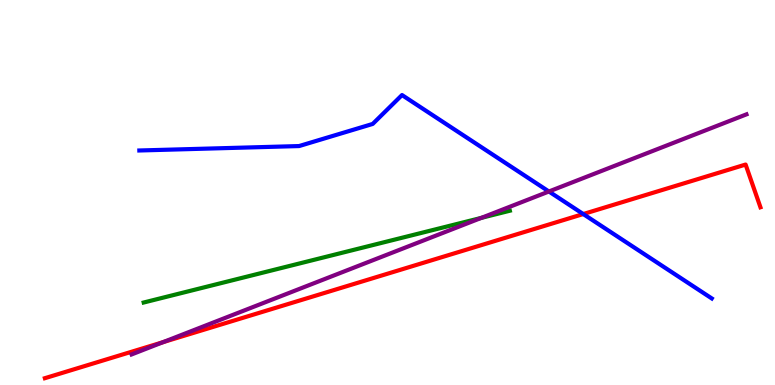[{'lines': ['blue', 'red'], 'intersections': [{'x': 7.53, 'y': 4.44}]}, {'lines': ['green', 'red'], 'intersections': []}, {'lines': ['purple', 'red'], 'intersections': [{'x': 2.1, 'y': 1.11}]}, {'lines': ['blue', 'green'], 'intersections': []}, {'lines': ['blue', 'purple'], 'intersections': [{'x': 7.08, 'y': 5.03}]}, {'lines': ['green', 'purple'], 'intersections': [{'x': 6.21, 'y': 4.34}]}]